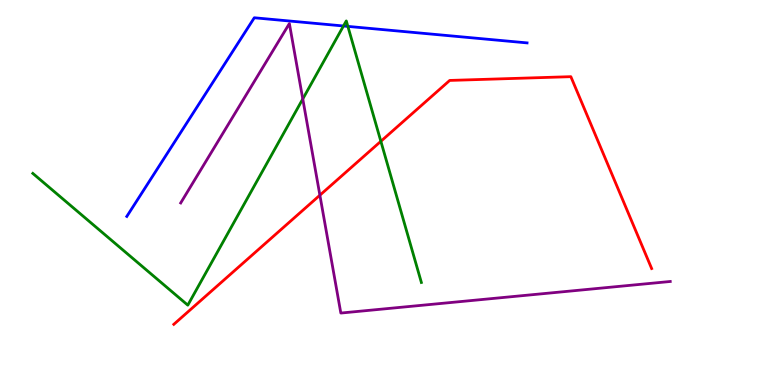[{'lines': ['blue', 'red'], 'intersections': []}, {'lines': ['green', 'red'], 'intersections': [{'x': 4.91, 'y': 6.33}]}, {'lines': ['purple', 'red'], 'intersections': [{'x': 4.13, 'y': 4.93}]}, {'lines': ['blue', 'green'], 'intersections': [{'x': 4.43, 'y': 9.33}, {'x': 4.49, 'y': 9.31}]}, {'lines': ['blue', 'purple'], 'intersections': []}, {'lines': ['green', 'purple'], 'intersections': [{'x': 3.91, 'y': 7.43}]}]